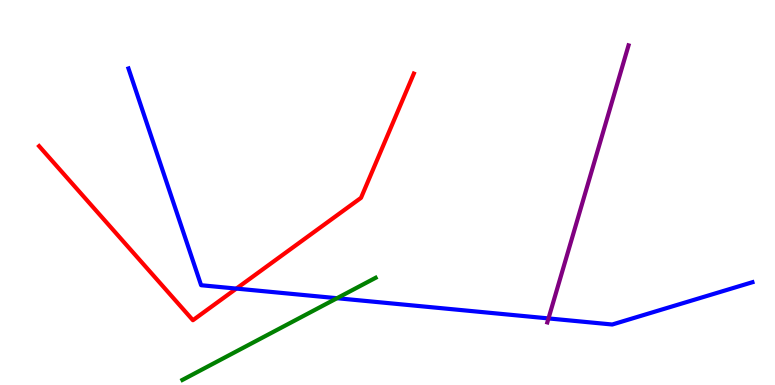[{'lines': ['blue', 'red'], 'intersections': [{'x': 3.05, 'y': 2.5}]}, {'lines': ['green', 'red'], 'intersections': []}, {'lines': ['purple', 'red'], 'intersections': []}, {'lines': ['blue', 'green'], 'intersections': [{'x': 4.35, 'y': 2.25}]}, {'lines': ['blue', 'purple'], 'intersections': [{'x': 7.08, 'y': 1.73}]}, {'lines': ['green', 'purple'], 'intersections': []}]